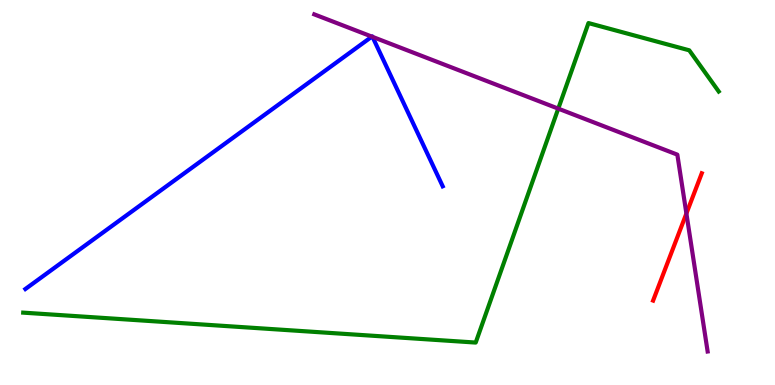[{'lines': ['blue', 'red'], 'intersections': []}, {'lines': ['green', 'red'], 'intersections': []}, {'lines': ['purple', 'red'], 'intersections': [{'x': 8.86, 'y': 4.45}]}, {'lines': ['blue', 'green'], 'intersections': []}, {'lines': ['blue', 'purple'], 'intersections': [{'x': 4.8, 'y': 9.05}, {'x': 4.81, 'y': 9.04}]}, {'lines': ['green', 'purple'], 'intersections': [{'x': 7.2, 'y': 7.18}]}]